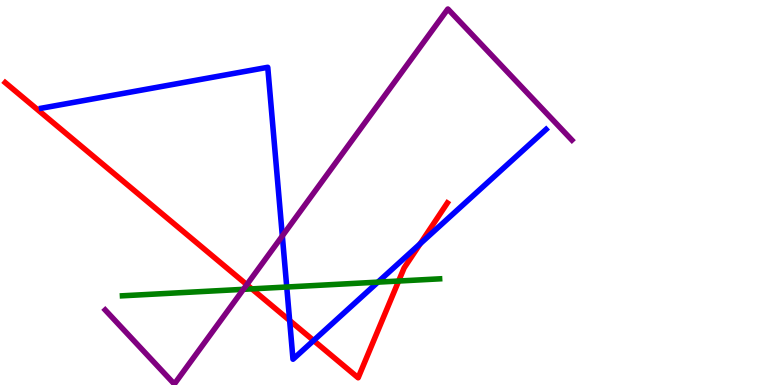[{'lines': ['blue', 'red'], 'intersections': [{'x': 3.74, 'y': 1.68}, {'x': 4.05, 'y': 1.16}, {'x': 5.42, 'y': 3.67}]}, {'lines': ['green', 'red'], 'intersections': [{'x': 3.25, 'y': 2.5}, {'x': 5.14, 'y': 2.7}]}, {'lines': ['purple', 'red'], 'intersections': [{'x': 3.18, 'y': 2.61}]}, {'lines': ['blue', 'green'], 'intersections': [{'x': 3.7, 'y': 2.55}, {'x': 4.88, 'y': 2.67}]}, {'lines': ['blue', 'purple'], 'intersections': [{'x': 3.64, 'y': 3.87}]}, {'lines': ['green', 'purple'], 'intersections': [{'x': 3.14, 'y': 2.48}]}]